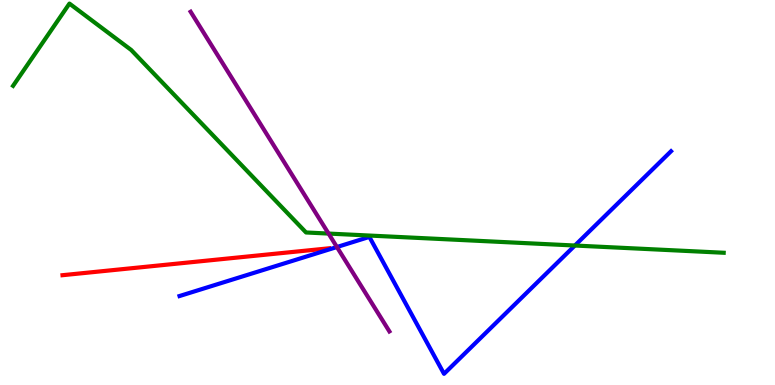[{'lines': ['blue', 'red'], 'intersections': []}, {'lines': ['green', 'red'], 'intersections': []}, {'lines': ['purple', 'red'], 'intersections': []}, {'lines': ['blue', 'green'], 'intersections': [{'x': 7.42, 'y': 3.62}]}, {'lines': ['blue', 'purple'], 'intersections': [{'x': 4.35, 'y': 3.58}]}, {'lines': ['green', 'purple'], 'intersections': [{'x': 4.24, 'y': 3.93}]}]